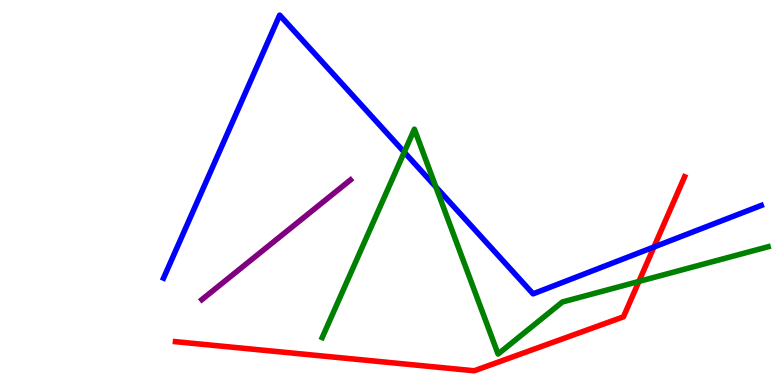[{'lines': ['blue', 'red'], 'intersections': [{'x': 8.44, 'y': 3.58}]}, {'lines': ['green', 'red'], 'intersections': [{'x': 8.24, 'y': 2.69}]}, {'lines': ['purple', 'red'], 'intersections': []}, {'lines': ['blue', 'green'], 'intersections': [{'x': 5.22, 'y': 6.05}, {'x': 5.62, 'y': 5.14}]}, {'lines': ['blue', 'purple'], 'intersections': []}, {'lines': ['green', 'purple'], 'intersections': []}]